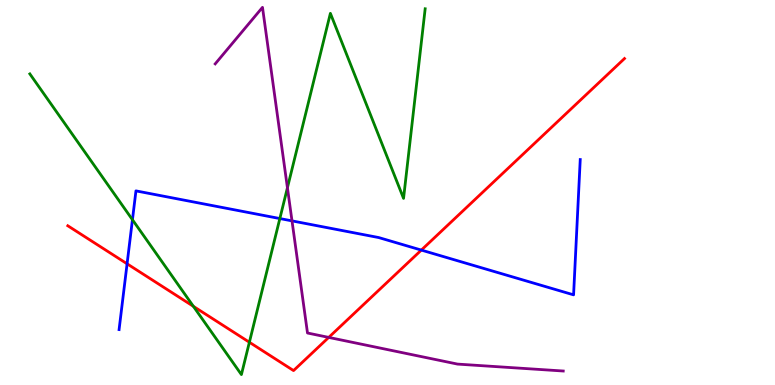[{'lines': ['blue', 'red'], 'intersections': [{'x': 1.64, 'y': 3.15}, {'x': 5.44, 'y': 3.5}]}, {'lines': ['green', 'red'], 'intersections': [{'x': 2.5, 'y': 2.04}, {'x': 3.22, 'y': 1.11}]}, {'lines': ['purple', 'red'], 'intersections': [{'x': 4.24, 'y': 1.24}]}, {'lines': ['blue', 'green'], 'intersections': [{'x': 1.71, 'y': 4.29}, {'x': 3.61, 'y': 4.32}]}, {'lines': ['blue', 'purple'], 'intersections': [{'x': 3.77, 'y': 4.26}]}, {'lines': ['green', 'purple'], 'intersections': [{'x': 3.71, 'y': 5.12}]}]